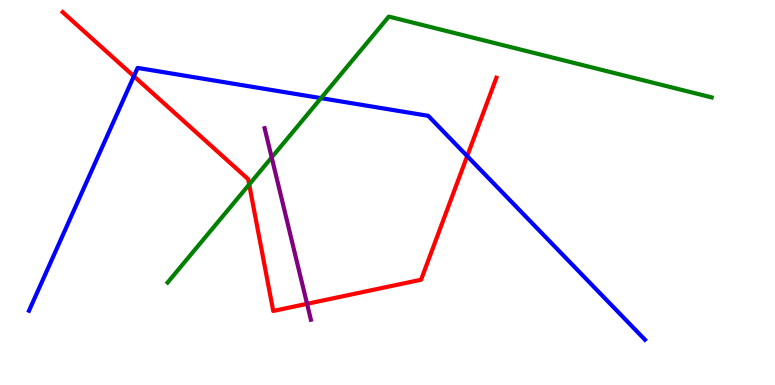[{'lines': ['blue', 'red'], 'intersections': [{'x': 1.73, 'y': 8.02}, {'x': 6.03, 'y': 5.95}]}, {'lines': ['green', 'red'], 'intersections': [{'x': 3.22, 'y': 5.21}]}, {'lines': ['purple', 'red'], 'intersections': [{'x': 3.96, 'y': 2.11}]}, {'lines': ['blue', 'green'], 'intersections': [{'x': 4.14, 'y': 7.45}]}, {'lines': ['blue', 'purple'], 'intersections': []}, {'lines': ['green', 'purple'], 'intersections': [{'x': 3.51, 'y': 5.91}]}]